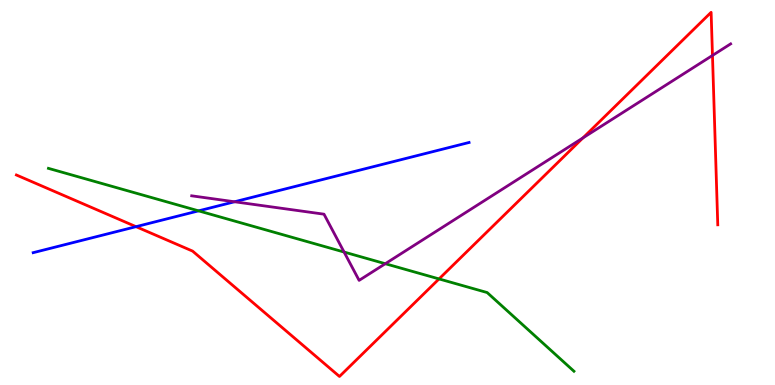[{'lines': ['blue', 'red'], 'intersections': [{'x': 1.76, 'y': 4.11}]}, {'lines': ['green', 'red'], 'intersections': [{'x': 5.66, 'y': 2.76}]}, {'lines': ['purple', 'red'], 'intersections': [{'x': 7.52, 'y': 6.42}, {'x': 9.19, 'y': 8.56}]}, {'lines': ['blue', 'green'], 'intersections': [{'x': 2.56, 'y': 4.52}]}, {'lines': ['blue', 'purple'], 'intersections': [{'x': 3.03, 'y': 4.76}]}, {'lines': ['green', 'purple'], 'intersections': [{'x': 4.44, 'y': 3.45}, {'x': 4.97, 'y': 3.15}]}]